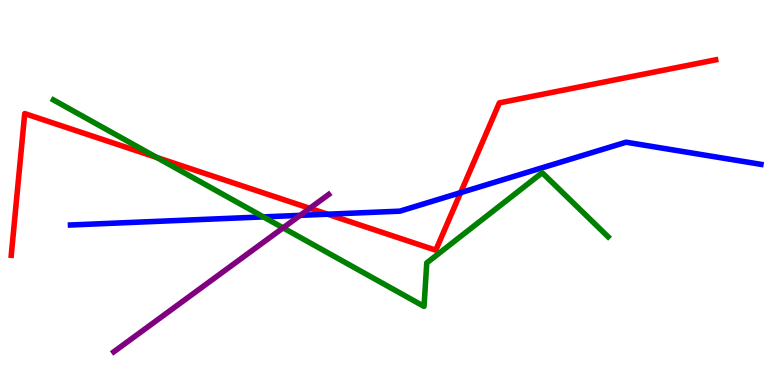[{'lines': ['blue', 'red'], 'intersections': [{'x': 4.23, 'y': 4.44}, {'x': 5.94, 'y': 5.0}]}, {'lines': ['green', 'red'], 'intersections': [{'x': 2.02, 'y': 5.91}]}, {'lines': ['purple', 'red'], 'intersections': [{'x': 4.0, 'y': 4.59}]}, {'lines': ['blue', 'green'], 'intersections': [{'x': 3.4, 'y': 4.37}]}, {'lines': ['blue', 'purple'], 'intersections': [{'x': 3.87, 'y': 4.41}]}, {'lines': ['green', 'purple'], 'intersections': [{'x': 3.65, 'y': 4.08}]}]